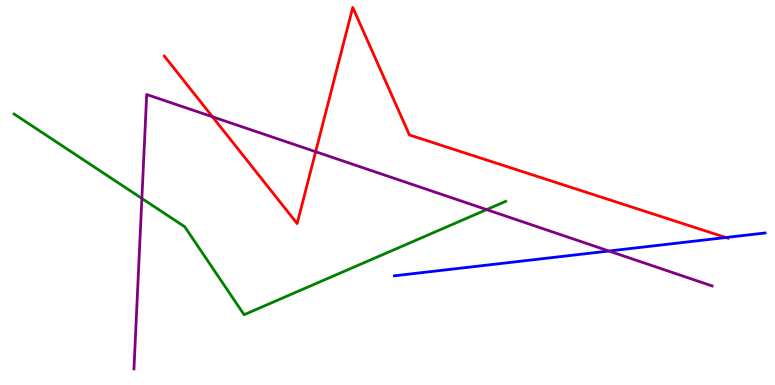[{'lines': ['blue', 'red'], 'intersections': [{'x': 9.37, 'y': 3.83}]}, {'lines': ['green', 'red'], 'intersections': []}, {'lines': ['purple', 'red'], 'intersections': [{'x': 2.74, 'y': 6.97}, {'x': 4.07, 'y': 6.06}]}, {'lines': ['blue', 'green'], 'intersections': []}, {'lines': ['blue', 'purple'], 'intersections': [{'x': 7.86, 'y': 3.48}]}, {'lines': ['green', 'purple'], 'intersections': [{'x': 1.83, 'y': 4.85}, {'x': 6.28, 'y': 4.56}]}]